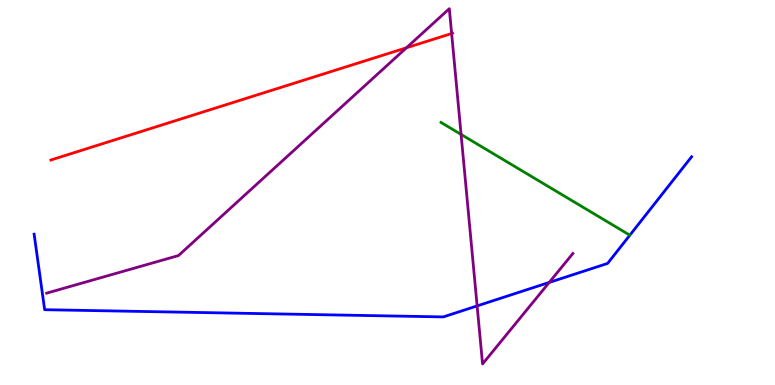[{'lines': ['blue', 'red'], 'intersections': []}, {'lines': ['green', 'red'], 'intersections': []}, {'lines': ['purple', 'red'], 'intersections': [{'x': 5.24, 'y': 8.76}, {'x': 5.83, 'y': 9.13}]}, {'lines': ['blue', 'green'], 'intersections': []}, {'lines': ['blue', 'purple'], 'intersections': [{'x': 6.16, 'y': 2.05}, {'x': 7.09, 'y': 2.66}]}, {'lines': ['green', 'purple'], 'intersections': [{'x': 5.95, 'y': 6.51}]}]